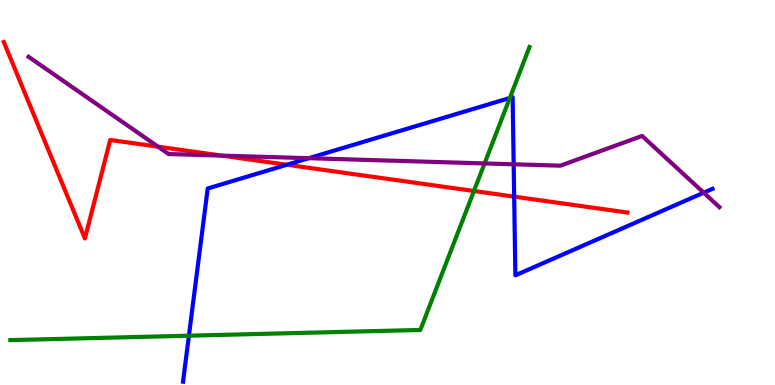[{'lines': ['blue', 'red'], 'intersections': [{'x': 3.7, 'y': 5.72}, {'x': 6.63, 'y': 4.89}]}, {'lines': ['green', 'red'], 'intersections': [{'x': 6.12, 'y': 5.04}]}, {'lines': ['purple', 'red'], 'intersections': [{'x': 2.04, 'y': 6.19}, {'x': 2.86, 'y': 5.96}]}, {'lines': ['blue', 'green'], 'intersections': [{'x': 2.44, 'y': 1.28}, {'x': 6.58, 'y': 7.45}]}, {'lines': ['blue', 'purple'], 'intersections': [{'x': 3.98, 'y': 5.89}, {'x': 6.63, 'y': 5.73}, {'x': 9.08, 'y': 5.0}]}, {'lines': ['green', 'purple'], 'intersections': [{'x': 6.25, 'y': 5.76}]}]